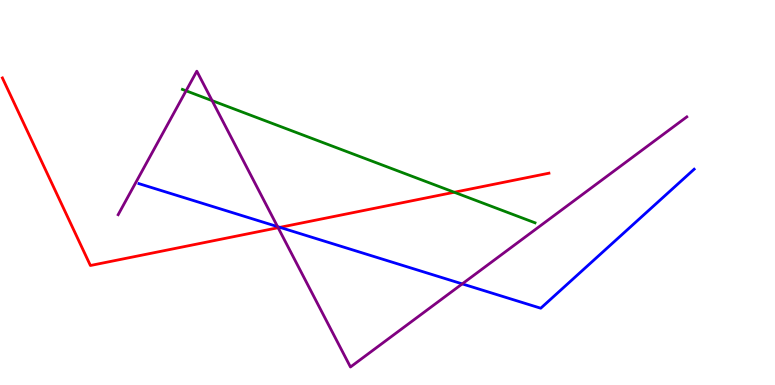[{'lines': ['blue', 'red'], 'intersections': [{'x': 3.61, 'y': 4.09}]}, {'lines': ['green', 'red'], 'intersections': [{'x': 5.86, 'y': 5.01}]}, {'lines': ['purple', 'red'], 'intersections': [{'x': 3.59, 'y': 4.09}]}, {'lines': ['blue', 'green'], 'intersections': []}, {'lines': ['blue', 'purple'], 'intersections': [{'x': 3.58, 'y': 4.11}, {'x': 5.96, 'y': 2.63}]}, {'lines': ['green', 'purple'], 'intersections': [{'x': 2.4, 'y': 7.64}, {'x': 2.74, 'y': 7.39}]}]